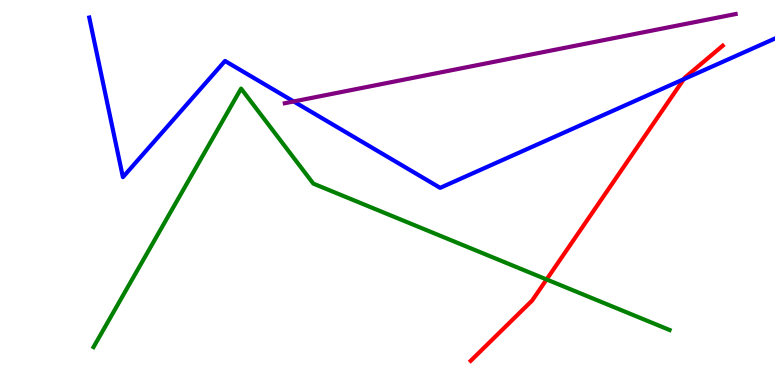[{'lines': ['blue', 'red'], 'intersections': [{'x': 8.82, 'y': 7.94}]}, {'lines': ['green', 'red'], 'intersections': [{'x': 7.05, 'y': 2.74}]}, {'lines': ['purple', 'red'], 'intersections': []}, {'lines': ['blue', 'green'], 'intersections': []}, {'lines': ['blue', 'purple'], 'intersections': [{'x': 3.79, 'y': 7.36}]}, {'lines': ['green', 'purple'], 'intersections': []}]